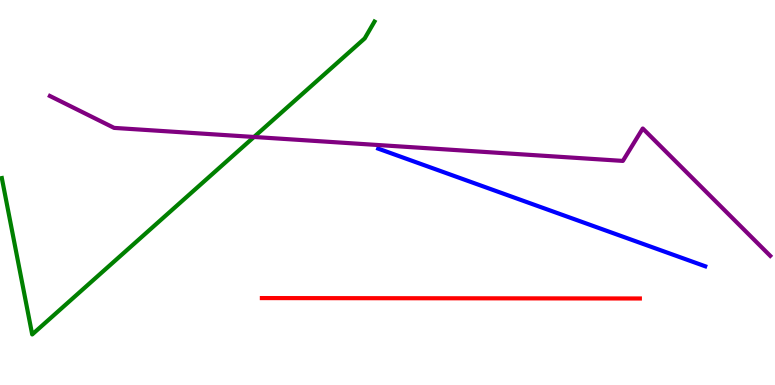[{'lines': ['blue', 'red'], 'intersections': []}, {'lines': ['green', 'red'], 'intersections': []}, {'lines': ['purple', 'red'], 'intersections': []}, {'lines': ['blue', 'green'], 'intersections': []}, {'lines': ['blue', 'purple'], 'intersections': []}, {'lines': ['green', 'purple'], 'intersections': [{'x': 3.28, 'y': 6.44}]}]